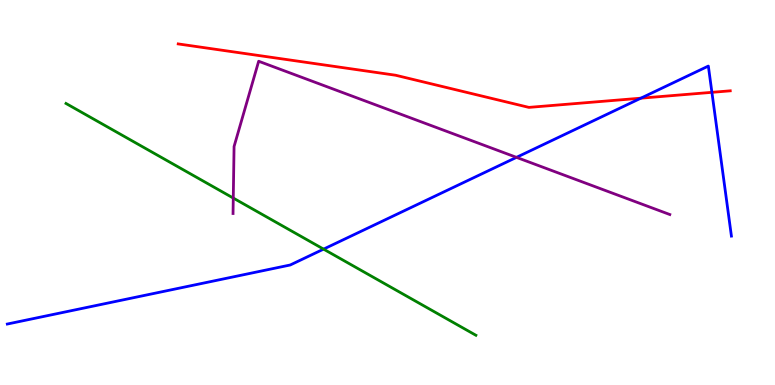[{'lines': ['blue', 'red'], 'intersections': [{'x': 8.27, 'y': 7.45}, {'x': 9.19, 'y': 7.6}]}, {'lines': ['green', 'red'], 'intersections': []}, {'lines': ['purple', 'red'], 'intersections': []}, {'lines': ['blue', 'green'], 'intersections': [{'x': 4.18, 'y': 3.53}]}, {'lines': ['blue', 'purple'], 'intersections': [{'x': 6.66, 'y': 5.91}]}, {'lines': ['green', 'purple'], 'intersections': [{'x': 3.01, 'y': 4.86}]}]